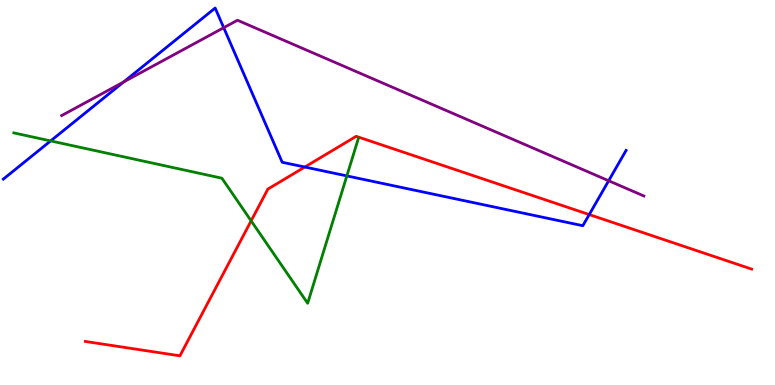[{'lines': ['blue', 'red'], 'intersections': [{'x': 3.93, 'y': 5.66}, {'x': 7.6, 'y': 4.43}]}, {'lines': ['green', 'red'], 'intersections': [{'x': 3.24, 'y': 4.26}]}, {'lines': ['purple', 'red'], 'intersections': []}, {'lines': ['blue', 'green'], 'intersections': [{'x': 0.653, 'y': 6.34}, {'x': 4.48, 'y': 5.43}]}, {'lines': ['blue', 'purple'], 'intersections': [{'x': 1.6, 'y': 7.87}, {'x': 2.89, 'y': 9.28}, {'x': 7.85, 'y': 5.31}]}, {'lines': ['green', 'purple'], 'intersections': []}]